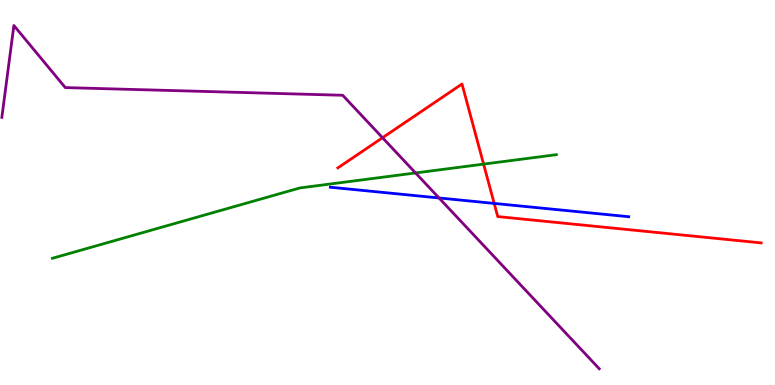[{'lines': ['blue', 'red'], 'intersections': [{'x': 6.38, 'y': 4.72}]}, {'lines': ['green', 'red'], 'intersections': [{'x': 6.24, 'y': 5.74}]}, {'lines': ['purple', 'red'], 'intersections': [{'x': 4.94, 'y': 6.42}]}, {'lines': ['blue', 'green'], 'intersections': []}, {'lines': ['blue', 'purple'], 'intersections': [{'x': 5.66, 'y': 4.86}]}, {'lines': ['green', 'purple'], 'intersections': [{'x': 5.36, 'y': 5.51}]}]